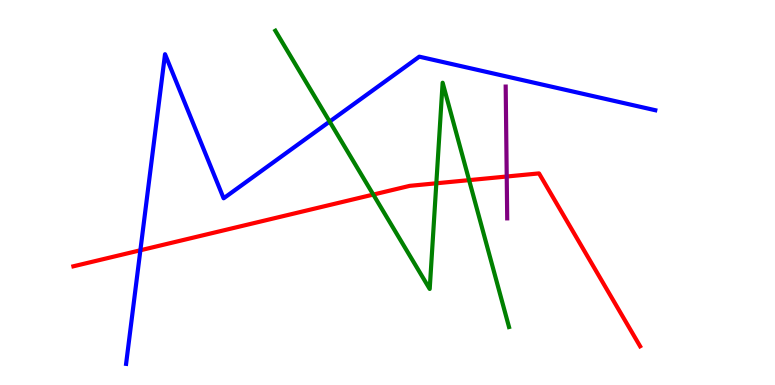[{'lines': ['blue', 'red'], 'intersections': [{'x': 1.81, 'y': 3.5}]}, {'lines': ['green', 'red'], 'intersections': [{'x': 4.82, 'y': 4.95}, {'x': 5.63, 'y': 5.24}, {'x': 6.05, 'y': 5.32}]}, {'lines': ['purple', 'red'], 'intersections': [{'x': 6.54, 'y': 5.42}]}, {'lines': ['blue', 'green'], 'intersections': [{'x': 4.25, 'y': 6.84}]}, {'lines': ['blue', 'purple'], 'intersections': []}, {'lines': ['green', 'purple'], 'intersections': []}]